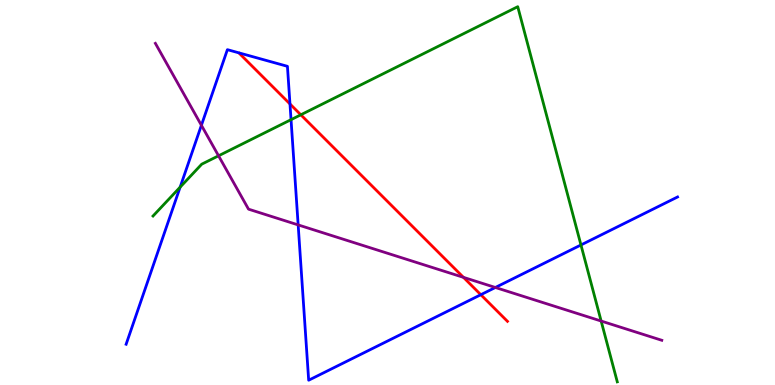[{'lines': ['blue', 'red'], 'intersections': [{'x': 3.74, 'y': 7.3}, {'x': 6.2, 'y': 2.35}]}, {'lines': ['green', 'red'], 'intersections': [{'x': 3.88, 'y': 7.02}]}, {'lines': ['purple', 'red'], 'intersections': [{'x': 5.98, 'y': 2.8}]}, {'lines': ['blue', 'green'], 'intersections': [{'x': 2.32, 'y': 5.14}, {'x': 3.76, 'y': 6.89}, {'x': 7.5, 'y': 3.64}]}, {'lines': ['blue', 'purple'], 'intersections': [{'x': 2.6, 'y': 6.75}, {'x': 3.85, 'y': 4.16}, {'x': 6.39, 'y': 2.53}]}, {'lines': ['green', 'purple'], 'intersections': [{'x': 2.82, 'y': 5.95}, {'x': 7.76, 'y': 1.66}]}]